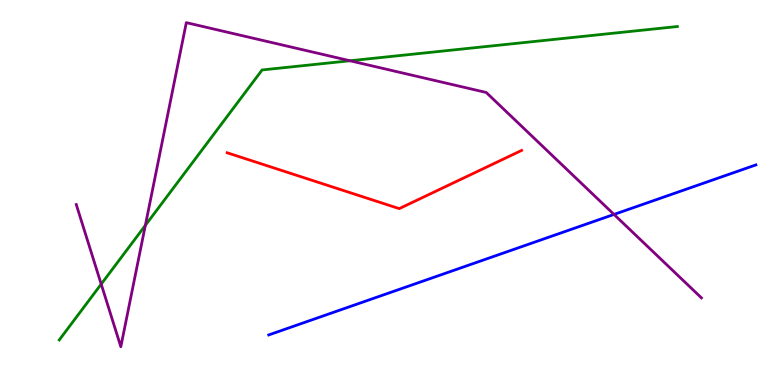[{'lines': ['blue', 'red'], 'intersections': []}, {'lines': ['green', 'red'], 'intersections': []}, {'lines': ['purple', 'red'], 'intersections': []}, {'lines': ['blue', 'green'], 'intersections': []}, {'lines': ['blue', 'purple'], 'intersections': [{'x': 7.92, 'y': 4.43}]}, {'lines': ['green', 'purple'], 'intersections': [{'x': 1.31, 'y': 2.62}, {'x': 1.88, 'y': 4.15}, {'x': 4.52, 'y': 8.42}]}]